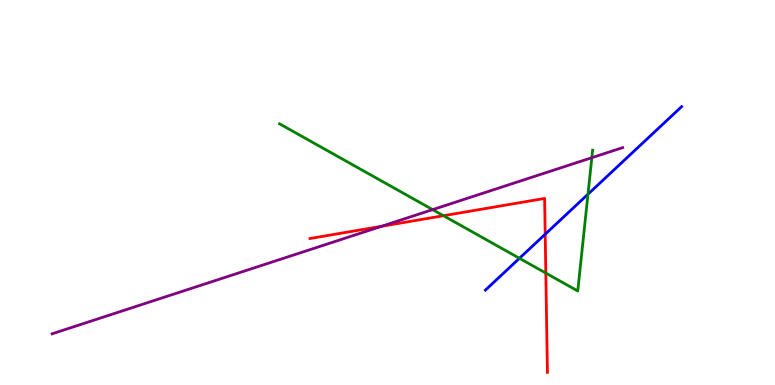[{'lines': ['blue', 'red'], 'intersections': [{'x': 7.03, 'y': 3.92}]}, {'lines': ['green', 'red'], 'intersections': [{'x': 5.72, 'y': 4.4}, {'x': 7.04, 'y': 2.91}]}, {'lines': ['purple', 'red'], 'intersections': [{'x': 4.92, 'y': 4.12}]}, {'lines': ['blue', 'green'], 'intersections': [{'x': 6.7, 'y': 3.29}, {'x': 7.59, 'y': 4.96}]}, {'lines': ['blue', 'purple'], 'intersections': []}, {'lines': ['green', 'purple'], 'intersections': [{'x': 5.58, 'y': 4.56}, {'x': 7.64, 'y': 5.9}]}]